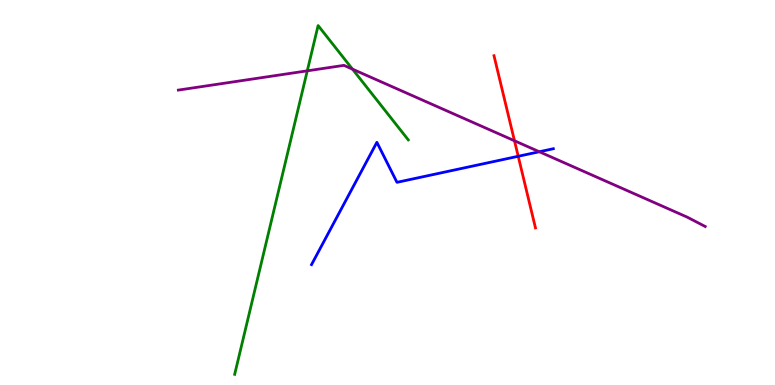[{'lines': ['blue', 'red'], 'intersections': [{'x': 6.69, 'y': 5.94}]}, {'lines': ['green', 'red'], 'intersections': []}, {'lines': ['purple', 'red'], 'intersections': [{'x': 6.64, 'y': 6.34}]}, {'lines': ['blue', 'green'], 'intersections': []}, {'lines': ['blue', 'purple'], 'intersections': [{'x': 6.96, 'y': 6.06}]}, {'lines': ['green', 'purple'], 'intersections': [{'x': 3.96, 'y': 8.16}, {'x': 4.55, 'y': 8.2}]}]